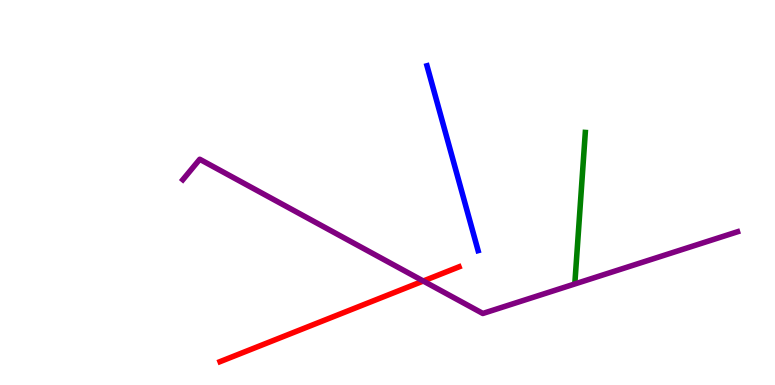[{'lines': ['blue', 'red'], 'intersections': []}, {'lines': ['green', 'red'], 'intersections': []}, {'lines': ['purple', 'red'], 'intersections': [{'x': 5.46, 'y': 2.7}]}, {'lines': ['blue', 'green'], 'intersections': []}, {'lines': ['blue', 'purple'], 'intersections': []}, {'lines': ['green', 'purple'], 'intersections': []}]